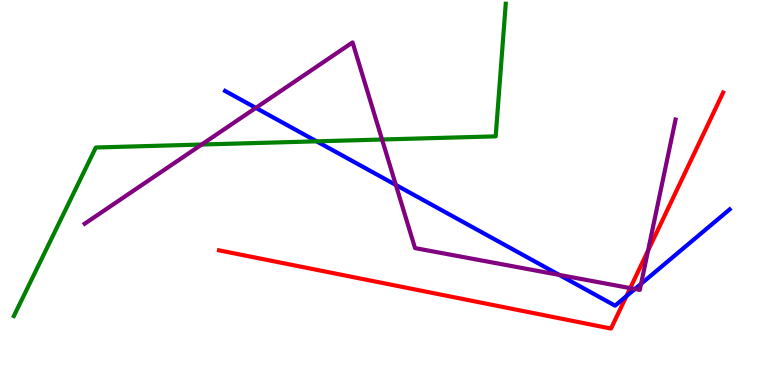[{'lines': ['blue', 'red'], 'intersections': [{'x': 8.08, 'y': 2.31}]}, {'lines': ['green', 'red'], 'intersections': []}, {'lines': ['purple', 'red'], 'intersections': [{'x': 8.13, 'y': 2.52}, {'x': 8.36, 'y': 3.49}]}, {'lines': ['blue', 'green'], 'intersections': [{'x': 4.09, 'y': 6.33}]}, {'lines': ['blue', 'purple'], 'intersections': [{'x': 3.3, 'y': 7.2}, {'x': 5.11, 'y': 5.2}, {'x': 7.22, 'y': 2.86}, {'x': 8.19, 'y': 2.49}, {'x': 8.27, 'y': 2.63}]}, {'lines': ['green', 'purple'], 'intersections': [{'x': 2.6, 'y': 6.25}, {'x': 4.93, 'y': 6.38}]}]